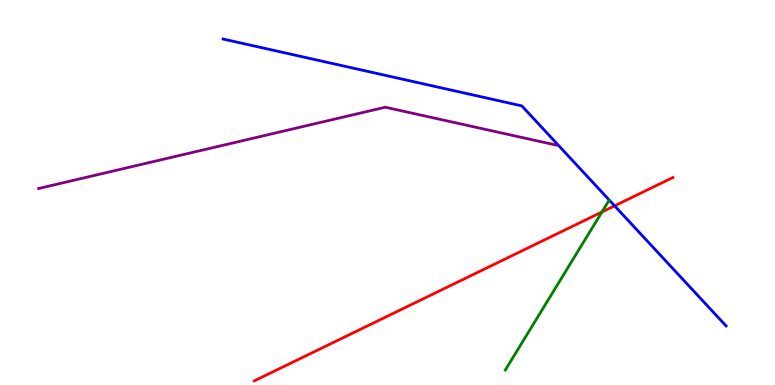[{'lines': ['blue', 'red'], 'intersections': [{'x': 7.93, 'y': 4.65}]}, {'lines': ['green', 'red'], 'intersections': [{'x': 7.77, 'y': 4.49}]}, {'lines': ['purple', 'red'], 'intersections': []}, {'lines': ['blue', 'green'], 'intersections': []}, {'lines': ['blue', 'purple'], 'intersections': []}, {'lines': ['green', 'purple'], 'intersections': []}]